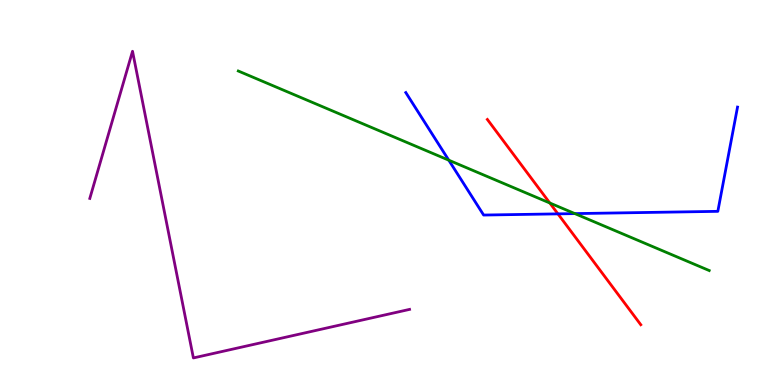[{'lines': ['blue', 'red'], 'intersections': [{'x': 7.2, 'y': 4.44}]}, {'lines': ['green', 'red'], 'intersections': [{'x': 7.09, 'y': 4.73}]}, {'lines': ['purple', 'red'], 'intersections': []}, {'lines': ['blue', 'green'], 'intersections': [{'x': 5.79, 'y': 5.84}, {'x': 7.42, 'y': 4.45}]}, {'lines': ['blue', 'purple'], 'intersections': []}, {'lines': ['green', 'purple'], 'intersections': []}]